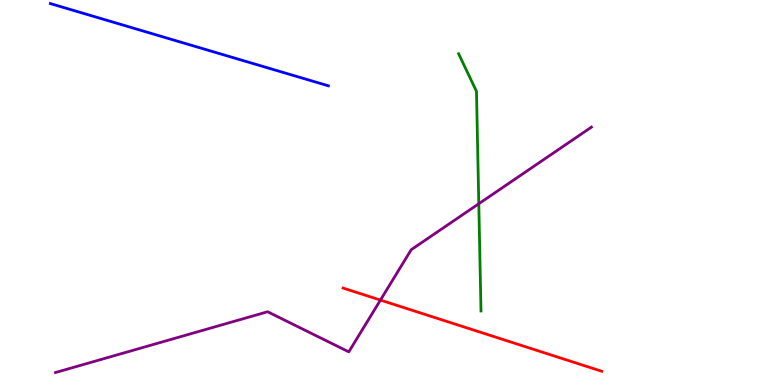[{'lines': ['blue', 'red'], 'intersections': []}, {'lines': ['green', 'red'], 'intersections': []}, {'lines': ['purple', 'red'], 'intersections': [{'x': 4.91, 'y': 2.21}]}, {'lines': ['blue', 'green'], 'intersections': []}, {'lines': ['blue', 'purple'], 'intersections': []}, {'lines': ['green', 'purple'], 'intersections': [{'x': 6.18, 'y': 4.71}]}]